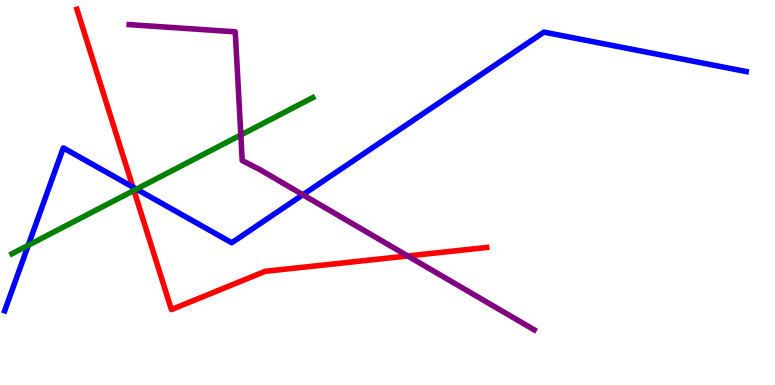[{'lines': ['blue', 'red'], 'intersections': [{'x': 1.71, 'y': 5.14}]}, {'lines': ['green', 'red'], 'intersections': [{'x': 1.73, 'y': 5.05}]}, {'lines': ['purple', 'red'], 'intersections': [{'x': 5.26, 'y': 3.35}]}, {'lines': ['blue', 'green'], 'intersections': [{'x': 0.364, 'y': 3.63}, {'x': 1.76, 'y': 5.09}]}, {'lines': ['blue', 'purple'], 'intersections': [{'x': 3.91, 'y': 4.94}]}, {'lines': ['green', 'purple'], 'intersections': [{'x': 3.11, 'y': 6.49}]}]